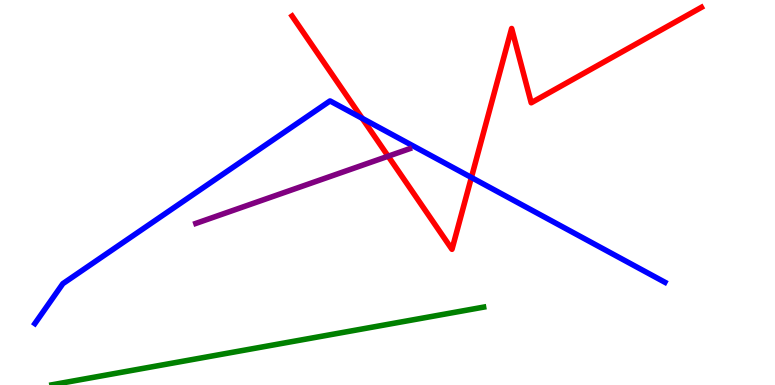[{'lines': ['blue', 'red'], 'intersections': [{'x': 4.67, 'y': 6.93}, {'x': 6.08, 'y': 5.39}]}, {'lines': ['green', 'red'], 'intersections': []}, {'lines': ['purple', 'red'], 'intersections': [{'x': 5.01, 'y': 5.94}]}, {'lines': ['blue', 'green'], 'intersections': []}, {'lines': ['blue', 'purple'], 'intersections': []}, {'lines': ['green', 'purple'], 'intersections': []}]